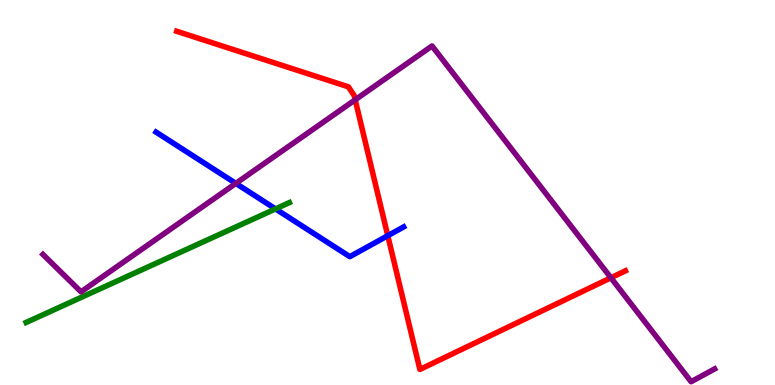[{'lines': ['blue', 'red'], 'intersections': [{'x': 5.0, 'y': 3.88}]}, {'lines': ['green', 'red'], 'intersections': []}, {'lines': ['purple', 'red'], 'intersections': [{'x': 4.58, 'y': 7.41}, {'x': 7.88, 'y': 2.78}]}, {'lines': ['blue', 'green'], 'intersections': [{'x': 3.56, 'y': 4.57}]}, {'lines': ['blue', 'purple'], 'intersections': [{'x': 3.04, 'y': 5.24}]}, {'lines': ['green', 'purple'], 'intersections': []}]